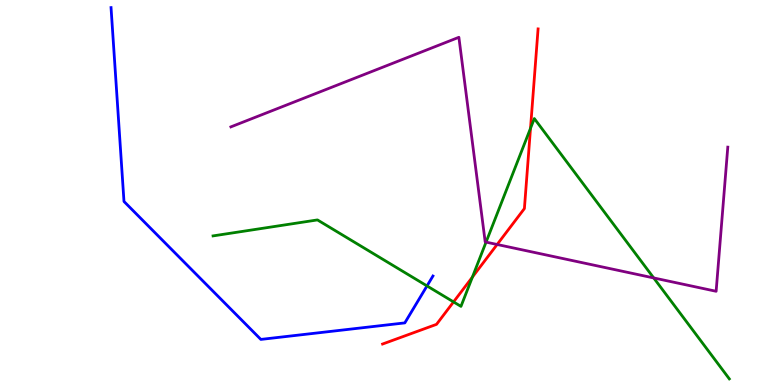[{'lines': ['blue', 'red'], 'intersections': []}, {'lines': ['green', 'red'], 'intersections': [{'x': 5.85, 'y': 2.16}, {'x': 6.1, 'y': 2.8}, {'x': 6.85, 'y': 6.67}]}, {'lines': ['purple', 'red'], 'intersections': [{'x': 6.41, 'y': 3.65}]}, {'lines': ['blue', 'green'], 'intersections': [{'x': 5.51, 'y': 2.57}]}, {'lines': ['blue', 'purple'], 'intersections': []}, {'lines': ['green', 'purple'], 'intersections': [{'x': 6.27, 'y': 3.71}, {'x': 8.44, 'y': 2.78}]}]